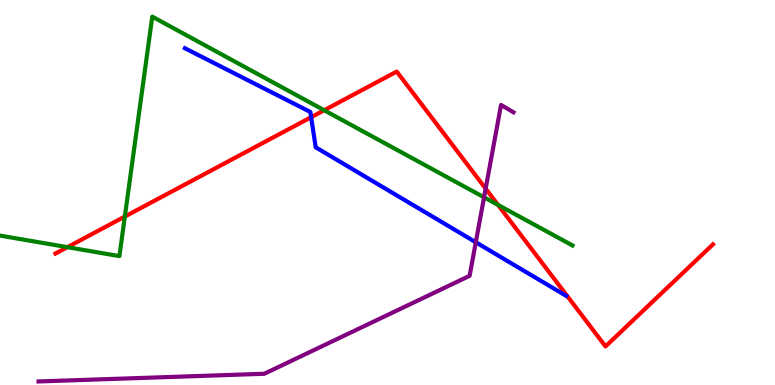[{'lines': ['blue', 'red'], 'intersections': [{'x': 4.01, 'y': 6.96}]}, {'lines': ['green', 'red'], 'intersections': [{'x': 0.87, 'y': 3.58}, {'x': 1.61, 'y': 4.38}, {'x': 4.18, 'y': 7.14}, {'x': 6.43, 'y': 4.68}]}, {'lines': ['purple', 'red'], 'intersections': [{'x': 6.27, 'y': 5.1}]}, {'lines': ['blue', 'green'], 'intersections': []}, {'lines': ['blue', 'purple'], 'intersections': [{'x': 6.14, 'y': 3.71}]}, {'lines': ['green', 'purple'], 'intersections': [{'x': 6.25, 'y': 4.88}]}]